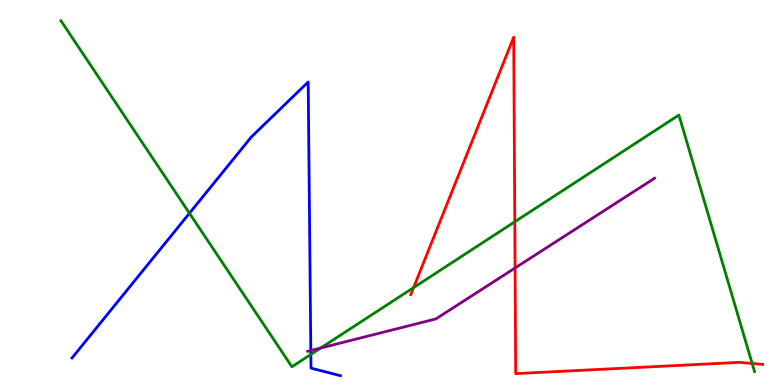[{'lines': ['blue', 'red'], 'intersections': []}, {'lines': ['green', 'red'], 'intersections': [{'x': 5.34, 'y': 2.53}, {'x': 6.64, 'y': 4.24}, {'x': 9.71, 'y': 0.559}]}, {'lines': ['purple', 'red'], 'intersections': [{'x': 6.65, 'y': 3.04}]}, {'lines': ['blue', 'green'], 'intersections': [{'x': 2.44, 'y': 4.46}, {'x': 4.01, 'y': 0.794}]}, {'lines': ['blue', 'purple'], 'intersections': [{'x': 4.01, 'y': 0.896}]}, {'lines': ['green', 'purple'], 'intersections': [{'x': 4.14, 'y': 0.961}]}]